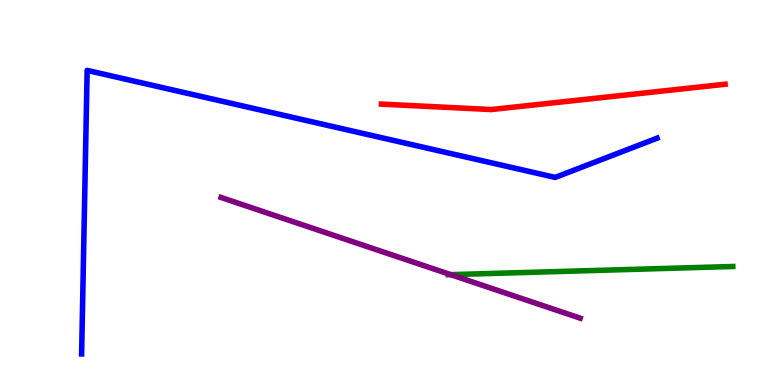[{'lines': ['blue', 'red'], 'intersections': []}, {'lines': ['green', 'red'], 'intersections': []}, {'lines': ['purple', 'red'], 'intersections': []}, {'lines': ['blue', 'green'], 'intersections': []}, {'lines': ['blue', 'purple'], 'intersections': []}, {'lines': ['green', 'purple'], 'intersections': [{'x': 5.82, 'y': 2.87}]}]